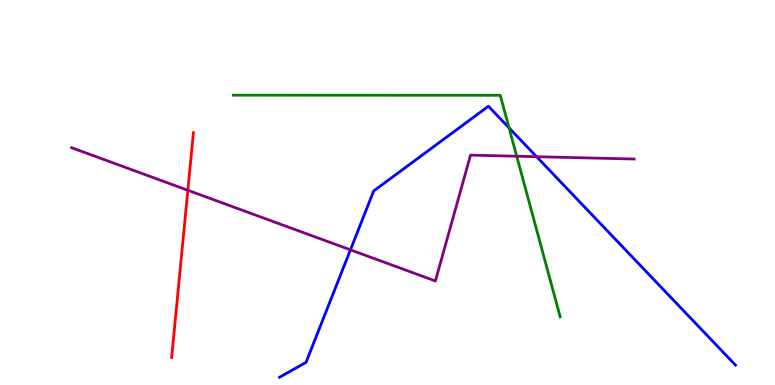[{'lines': ['blue', 'red'], 'intersections': []}, {'lines': ['green', 'red'], 'intersections': []}, {'lines': ['purple', 'red'], 'intersections': [{'x': 2.42, 'y': 5.06}]}, {'lines': ['blue', 'green'], 'intersections': [{'x': 6.57, 'y': 6.68}]}, {'lines': ['blue', 'purple'], 'intersections': [{'x': 4.52, 'y': 3.51}, {'x': 6.92, 'y': 5.93}]}, {'lines': ['green', 'purple'], 'intersections': [{'x': 6.67, 'y': 5.94}]}]